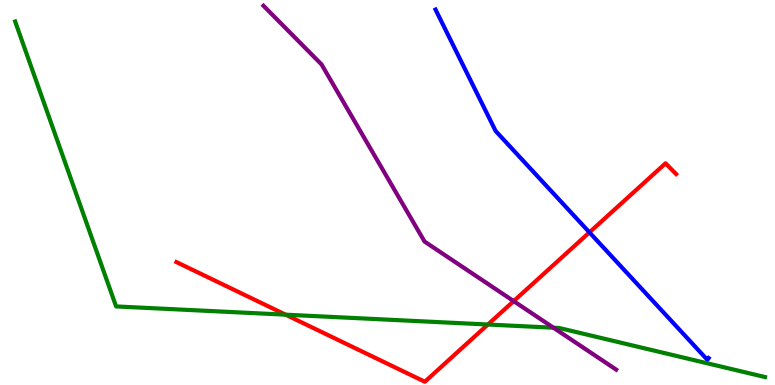[{'lines': ['blue', 'red'], 'intersections': [{'x': 7.61, 'y': 3.96}]}, {'lines': ['green', 'red'], 'intersections': [{'x': 3.69, 'y': 1.83}, {'x': 6.3, 'y': 1.57}]}, {'lines': ['purple', 'red'], 'intersections': [{'x': 6.63, 'y': 2.18}]}, {'lines': ['blue', 'green'], 'intersections': []}, {'lines': ['blue', 'purple'], 'intersections': []}, {'lines': ['green', 'purple'], 'intersections': [{'x': 7.14, 'y': 1.49}]}]